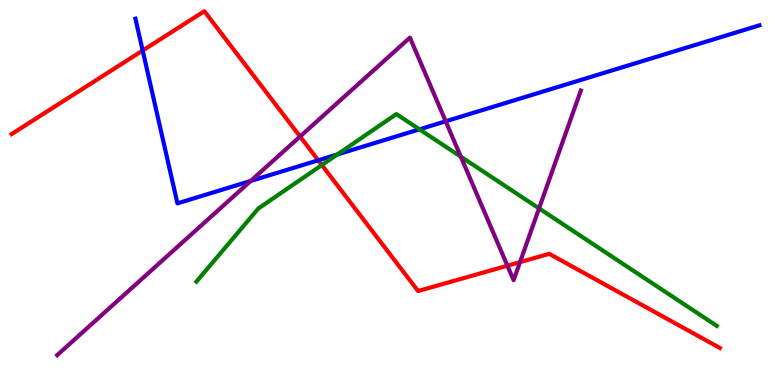[{'lines': ['blue', 'red'], 'intersections': [{'x': 1.84, 'y': 8.69}, {'x': 4.11, 'y': 5.84}]}, {'lines': ['green', 'red'], 'intersections': [{'x': 4.15, 'y': 5.71}]}, {'lines': ['purple', 'red'], 'intersections': [{'x': 3.87, 'y': 6.45}, {'x': 6.55, 'y': 3.1}, {'x': 6.71, 'y': 3.19}]}, {'lines': ['blue', 'green'], 'intersections': [{'x': 4.35, 'y': 5.99}, {'x': 5.41, 'y': 6.64}]}, {'lines': ['blue', 'purple'], 'intersections': [{'x': 3.23, 'y': 5.3}, {'x': 5.75, 'y': 6.85}]}, {'lines': ['green', 'purple'], 'intersections': [{'x': 5.95, 'y': 5.93}, {'x': 6.96, 'y': 4.59}]}]